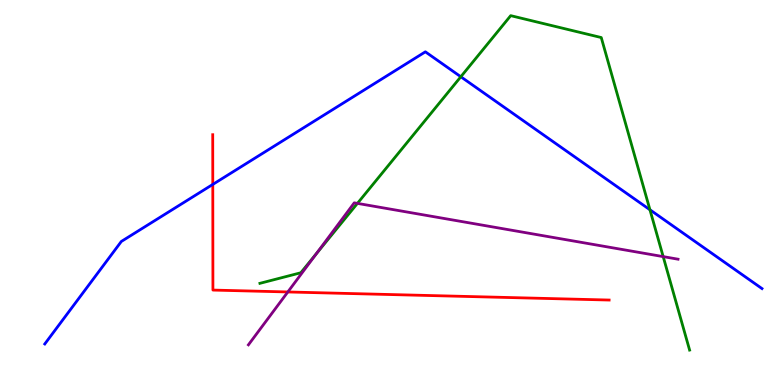[{'lines': ['blue', 'red'], 'intersections': [{'x': 2.75, 'y': 5.21}]}, {'lines': ['green', 'red'], 'intersections': []}, {'lines': ['purple', 'red'], 'intersections': [{'x': 3.71, 'y': 2.42}]}, {'lines': ['blue', 'green'], 'intersections': [{'x': 5.95, 'y': 8.01}, {'x': 8.39, 'y': 4.55}]}, {'lines': ['blue', 'purple'], 'intersections': []}, {'lines': ['green', 'purple'], 'intersections': [{'x': 4.08, 'y': 3.41}, {'x': 4.61, 'y': 4.72}, {'x': 8.56, 'y': 3.33}]}]